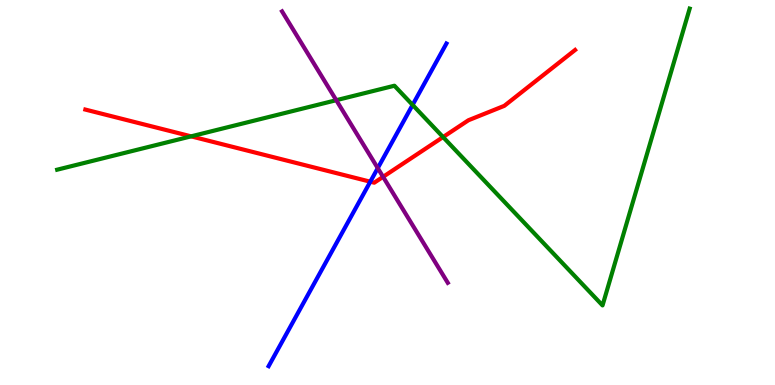[{'lines': ['blue', 'red'], 'intersections': [{'x': 4.78, 'y': 5.28}]}, {'lines': ['green', 'red'], 'intersections': [{'x': 2.47, 'y': 6.46}, {'x': 5.72, 'y': 6.44}]}, {'lines': ['purple', 'red'], 'intersections': [{'x': 4.94, 'y': 5.41}]}, {'lines': ['blue', 'green'], 'intersections': [{'x': 5.32, 'y': 7.27}]}, {'lines': ['blue', 'purple'], 'intersections': [{'x': 4.87, 'y': 5.63}]}, {'lines': ['green', 'purple'], 'intersections': [{'x': 4.34, 'y': 7.4}]}]